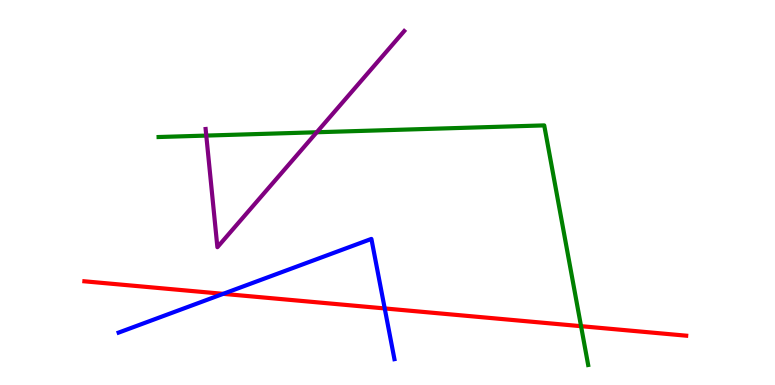[{'lines': ['blue', 'red'], 'intersections': [{'x': 2.88, 'y': 2.37}, {'x': 4.96, 'y': 1.99}]}, {'lines': ['green', 'red'], 'intersections': [{'x': 7.5, 'y': 1.53}]}, {'lines': ['purple', 'red'], 'intersections': []}, {'lines': ['blue', 'green'], 'intersections': []}, {'lines': ['blue', 'purple'], 'intersections': []}, {'lines': ['green', 'purple'], 'intersections': [{'x': 2.66, 'y': 6.48}, {'x': 4.09, 'y': 6.56}]}]